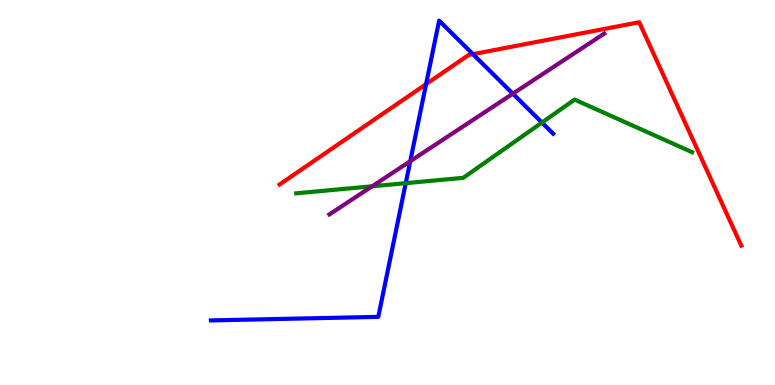[{'lines': ['blue', 'red'], 'intersections': [{'x': 5.5, 'y': 7.81}, {'x': 6.1, 'y': 8.59}]}, {'lines': ['green', 'red'], 'intersections': []}, {'lines': ['purple', 'red'], 'intersections': []}, {'lines': ['blue', 'green'], 'intersections': [{'x': 5.24, 'y': 5.24}, {'x': 6.99, 'y': 6.82}]}, {'lines': ['blue', 'purple'], 'intersections': [{'x': 5.29, 'y': 5.81}, {'x': 6.62, 'y': 7.57}]}, {'lines': ['green', 'purple'], 'intersections': [{'x': 4.8, 'y': 5.16}]}]